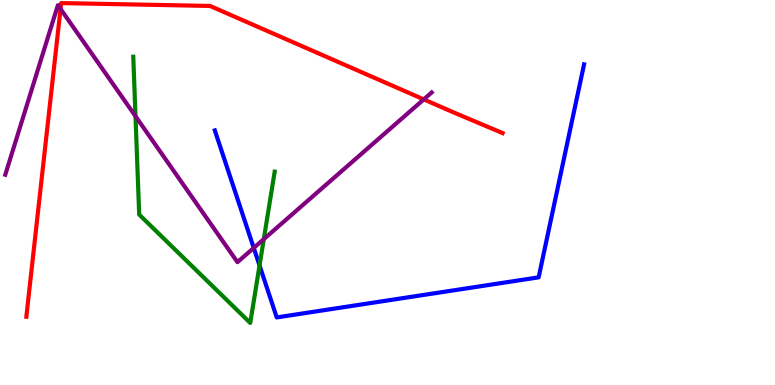[{'lines': ['blue', 'red'], 'intersections': []}, {'lines': ['green', 'red'], 'intersections': []}, {'lines': ['purple', 'red'], 'intersections': [{'x': 0.781, 'y': 9.77}, {'x': 5.47, 'y': 7.42}]}, {'lines': ['blue', 'green'], 'intersections': [{'x': 3.35, 'y': 3.11}]}, {'lines': ['blue', 'purple'], 'intersections': [{'x': 3.27, 'y': 3.56}]}, {'lines': ['green', 'purple'], 'intersections': [{'x': 1.75, 'y': 6.98}, {'x': 3.4, 'y': 3.79}]}]